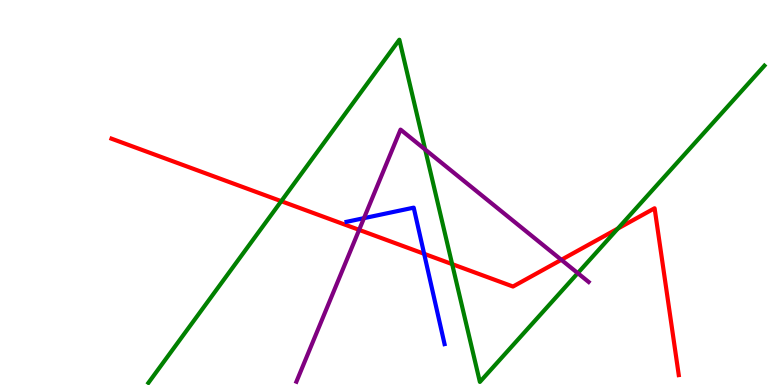[{'lines': ['blue', 'red'], 'intersections': [{'x': 5.47, 'y': 3.41}]}, {'lines': ['green', 'red'], 'intersections': [{'x': 3.63, 'y': 4.77}, {'x': 5.83, 'y': 3.14}, {'x': 7.97, 'y': 4.06}]}, {'lines': ['purple', 'red'], 'intersections': [{'x': 4.63, 'y': 4.03}, {'x': 7.24, 'y': 3.25}]}, {'lines': ['blue', 'green'], 'intersections': []}, {'lines': ['blue', 'purple'], 'intersections': [{'x': 4.7, 'y': 4.33}]}, {'lines': ['green', 'purple'], 'intersections': [{'x': 5.49, 'y': 6.12}, {'x': 7.45, 'y': 2.91}]}]